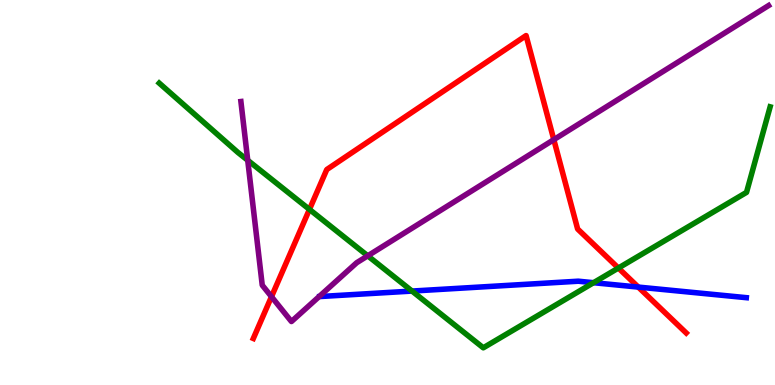[{'lines': ['blue', 'red'], 'intersections': [{'x': 8.24, 'y': 2.54}]}, {'lines': ['green', 'red'], 'intersections': [{'x': 3.99, 'y': 4.56}, {'x': 7.98, 'y': 3.04}]}, {'lines': ['purple', 'red'], 'intersections': [{'x': 3.5, 'y': 2.29}, {'x': 7.15, 'y': 6.37}]}, {'lines': ['blue', 'green'], 'intersections': [{'x': 5.32, 'y': 2.44}, {'x': 7.66, 'y': 2.66}]}, {'lines': ['blue', 'purple'], 'intersections': []}, {'lines': ['green', 'purple'], 'intersections': [{'x': 3.2, 'y': 5.84}, {'x': 4.75, 'y': 3.36}]}]